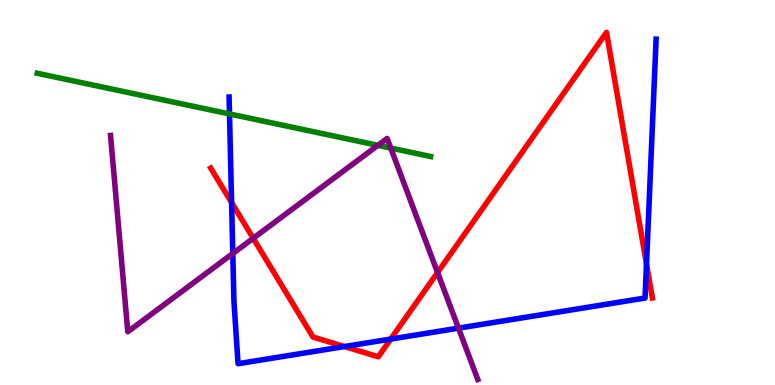[{'lines': ['blue', 'red'], 'intersections': [{'x': 2.99, 'y': 4.74}, {'x': 4.44, 'y': 0.999}, {'x': 5.04, 'y': 1.19}, {'x': 8.34, 'y': 3.14}]}, {'lines': ['green', 'red'], 'intersections': []}, {'lines': ['purple', 'red'], 'intersections': [{'x': 3.27, 'y': 3.81}, {'x': 5.65, 'y': 2.92}]}, {'lines': ['blue', 'green'], 'intersections': [{'x': 2.96, 'y': 7.04}]}, {'lines': ['blue', 'purple'], 'intersections': [{'x': 3.0, 'y': 3.42}, {'x': 5.92, 'y': 1.48}]}, {'lines': ['green', 'purple'], 'intersections': [{'x': 4.88, 'y': 6.22}, {'x': 5.04, 'y': 6.15}]}]